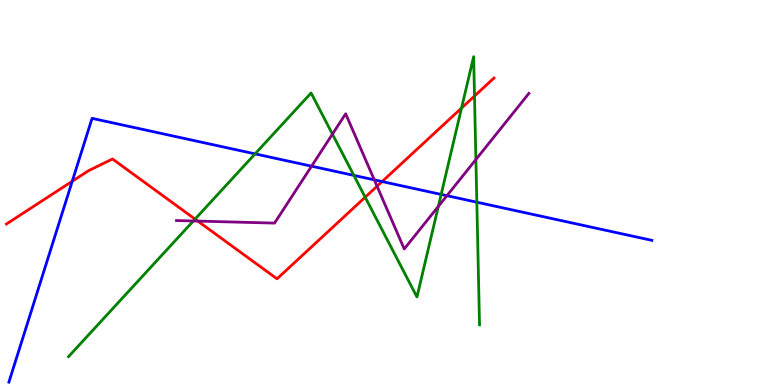[{'lines': ['blue', 'red'], 'intersections': [{'x': 0.932, 'y': 5.29}, {'x': 4.93, 'y': 5.28}]}, {'lines': ['green', 'red'], 'intersections': [{'x': 2.52, 'y': 4.31}, {'x': 4.71, 'y': 4.88}, {'x': 5.96, 'y': 7.19}, {'x': 6.12, 'y': 7.51}]}, {'lines': ['purple', 'red'], 'intersections': [{'x': 2.55, 'y': 4.26}, {'x': 4.87, 'y': 5.16}]}, {'lines': ['blue', 'green'], 'intersections': [{'x': 3.29, 'y': 6.0}, {'x': 4.57, 'y': 5.44}, {'x': 5.69, 'y': 4.95}, {'x': 6.15, 'y': 4.75}]}, {'lines': ['blue', 'purple'], 'intersections': [{'x': 4.02, 'y': 5.68}, {'x': 4.83, 'y': 5.33}, {'x': 5.77, 'y': 4.92}]}, {'lines': ['green', 'purple'], 'intersections': [{'x': 2.49, 'y': 4.26}, {'x': 4.29, 'y': 6.52}, {'x': 5.66, 'y': 4.64}, {'x': 6.14, 'y': 5.86}]}]